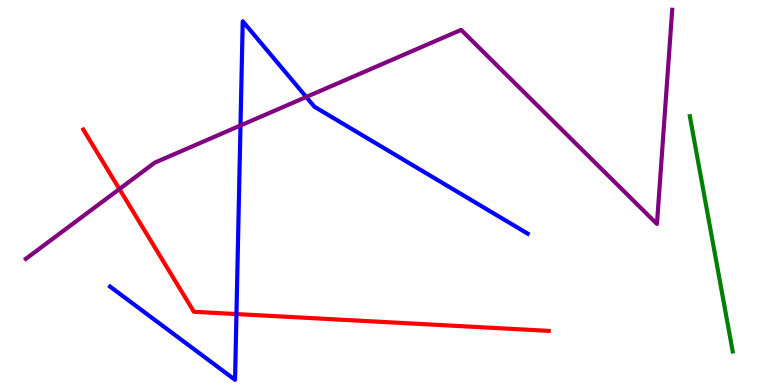[{'lines': ['blue', 'red'], 'intersections': [{'x': 3.05, 'y': 1.84}]}, {'lines': ['green', 'red'], 'intersections': []}, {'lines': ['purple', 'red'], 'intersections': [{'x': 1.54, 'y': 5.09}]}, {'lines': ['blue', 'green'], 'intersections': []}, {'lines': ['blue', 'purple'], 'intersections': [{'x': 3.1, 'y': 6.74}, {'x': 3.95, 'y': 7.48}]}, {'lines': ['green', 'purple'], 'intersections': []}]